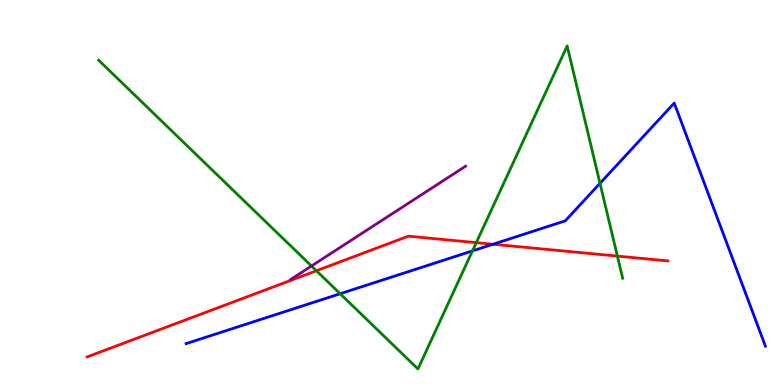[{'lines': ['blue', 'red'], 'intersections': [{'x': 6.36, 'y': 3.66}]}, {'lines': ['green', 'red'], 'intersections': [{'x': 4.08, 'y': 2.97}, {'x': 6.15, 'y': 3.7}, {'x': 7.97, 'y': 3.35}]}, {'lines': ['purple', 'red'], 'intersections': []}, {'lines': ['blue', 'green'], 'intersections': [{'x': 4.39, 'y': 2.37}, {'x': 6.1, 'y': 3.48}, {'x': 7.74, 'y': 5.24}]}, {'lines': ['blue', 'purple'], 'intersections': []}, {'lines': ['green', 'purple'], 'intersections': [{'x': 4.02, 'y': 3.09}]}]